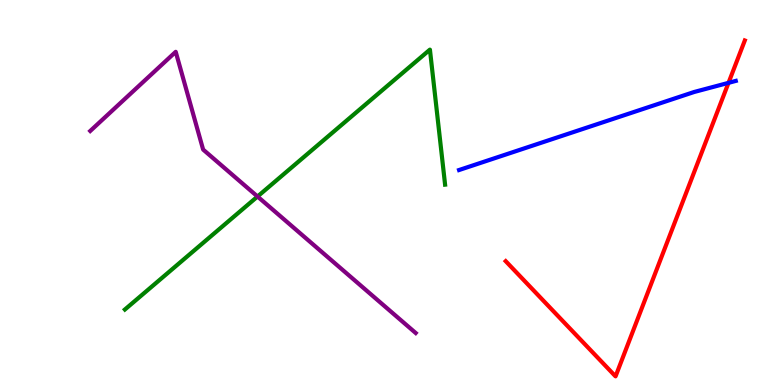[{'lines': ['blue', 'red'], 'intersections': [{'x': 9.4, 'y': 7.85}]}, {'lines': ['green', 'red'], 'intersections': []}, {'lines': ['purple', 'red'], 'intersections': []}, {'lines': ['blue', 'green'], 'intersections': []}, {'lines': ['blue', 'purple'], 'intersections': []}, {'lines': ['green', 'purple'], 'intersections': [{'x': 3.32, 'y': 4.9}]}]